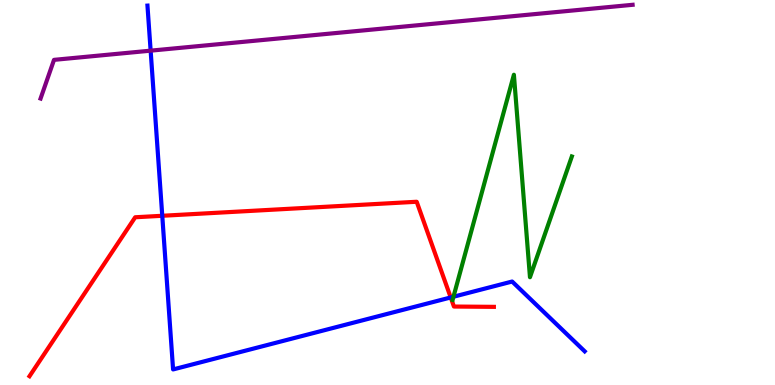[{'lines': ['blue', 'red'], 'intersections': [{'x': 2.09, 'y': 4.4}, {'x': 5.82, 'y': 2.27}]}, {'lines': ['green', 'red'], 'intersections': []}, {'lines': ['purple', 'red'], 'intersections': []}, {'lines': ['blue', 'green'], 'intersections': [{'x': 5.85, 'y': 2.29}]}, {'lines': ['blue', 'purple'], 'intersections': [{'x': 1.94, 'y': 8.68}]}, {'lines': ['green', 'purple'], 'intersections': []}]